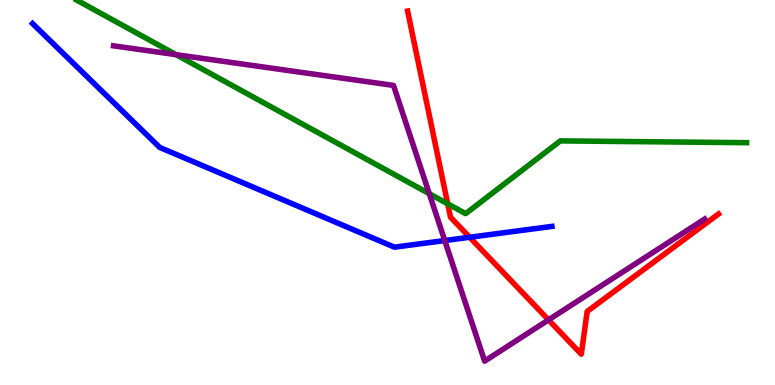[{'lines': ['blue', 'red'], 'intersections': [{'x': 6.06, 'y': 3.84}]}, {'lines': ['green', 'red'], 'intersections': [{'x': 5.78, 'y': 4.71}]}, {'lines': ['purple', 'red'], 'intersections': [{'x': 7.08, 'y': 1.69}]}, {'lines': ['blue', 'green'], 'intersections': []}, {'lines': ['blue', 'purple'], 'intersections': [{'x': 5.74, 'y': 3.75}]}, {'lines': ['green', 'purple'], 'intersections': [{'x': 2.27, 'y': 8.58}, {'x': 5.54, 'y': 4.97}]}]